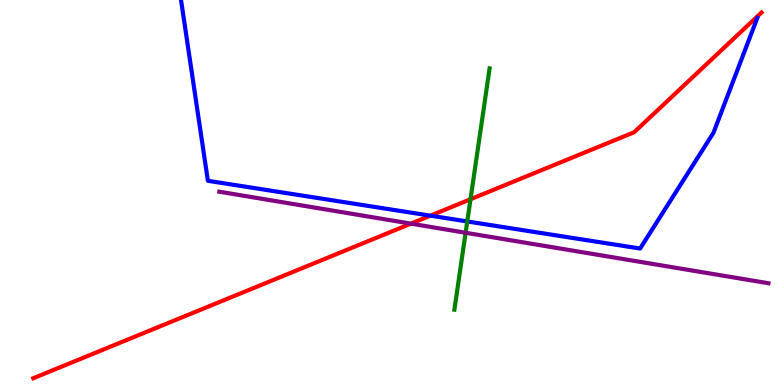[{'lines': ['blue', 'red'], 'intersections': [{'x': 5.55, 'y': 4.4}]}, {'lines': ['green', 'red'], 'intersections': [{'x': 6.07, 'y': 4.82}]}, {'lines': ['purple', 'red'], 'intersections': [{'x': 5.3, 'y': 4.19}]}, {'lines': ['blue', 'green'], 'intersections': [{'x': 6.03, 'y': 4.25}]}, {'lines': ['blue', 'purple'], 'intersections': []}, {'lines': ['green', 'purple'], 'intersections': [{'x': 6.01, 'y': 3.95}]}]